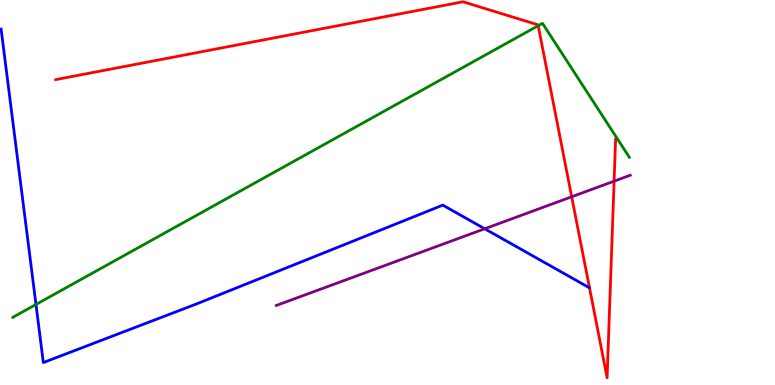[{'lines': ['blue', 'red'], 'intersections': []}, {'lines': ['green', 'red'], 'intersections': [{'x': 6.94, 'y': 9.33}]}, {'lines': ['purple', 'red'], 'intersections': [{'x': 7.38, 'y': 4.89}, {'x': 7.92, 'y': 5.29}]}, {'lines': ['blue', 'green'], 'intersections': [{'x': 0.464, 'y': 2.09}]}, {'lines': ['blue', 'purple'], 'intersections': [{'x': 6.25, 'y': 4.06}]}, {'lines': ['green', 'purple'], 'intersections': []}]